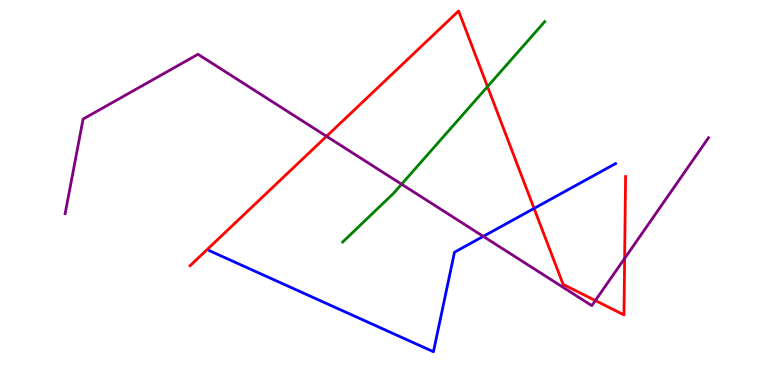[{'lines': ['blue', 'red'], 'intersections': [{'x': 6.89, 'y': 4.59}]}, {'lines': ['green', 'red'], 'intersections': [{'x': 6.29, 'y': 7.75}]}, {'lines': ['purple', 'red'], 'intersections': [{'x': 4.21, 'y': 6.46}, {'x': 7.68, 'y': 2.19}, {'x': 8.06, 'y': 3.29}]}, {'lines': ['blue', 'green'], 'intersections': []}, {'lines': ['blue', 'purple'], 'intersections': [{'x': 6.24, 'y': 3.86}]}, {'lines': ['green', 'purple'], 'intersections': [{'x': 5.18, 'y': 5.22}]}]